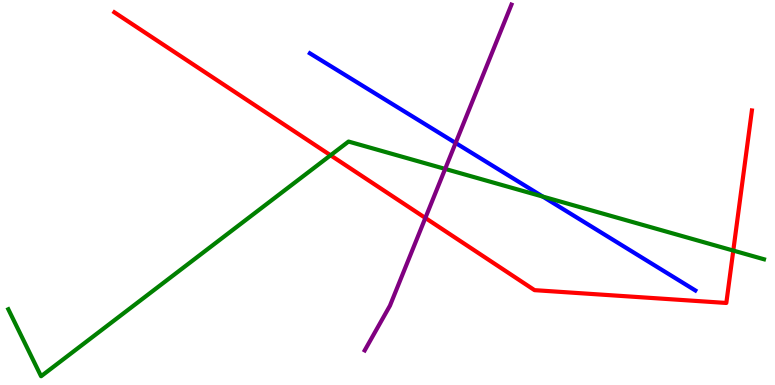[{'lines': ['blue', 'red'], 'intersections': []}, {'lines': ['green', 'red'], 'intersections': [{'x': 4.27, 'y': 5.97}, {'x': 9.46, 'y': 3.49}]}, {'lines': ['purple', 'red'], 'intersections': [{'x': 5.49, 'y': 4.34}]}, {'lines': ['blue', 'green'], 'intersections': [{'x': 7.0, 'y': 4.89}]}, {'lines': ['blue', 'purple'], 'intersections': [{'x': 5.88, 'y': 6.29}]}, {'lines': ['green', 'purple'], 'intersections': [{'x': 5.74, 'y': 5.61}]}]